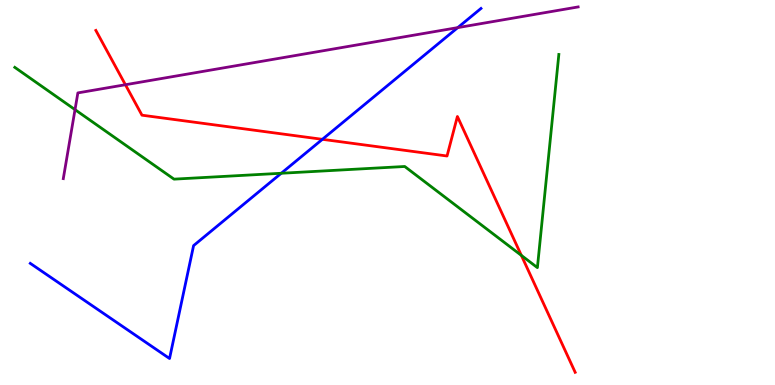[{'lines': ['blue', 'red'], 'intersections': [{'x': 4.16, 'y': 6.38}]}, {'lines': ['green', 'red'], 'intersections': [{'x': 6.73, 'y': 3.37}]}, {'lines': ['purple', 'red'], 'intersections': [{'x': 1.62, 'y': 7.8}]}, {'lines': ['blue', 'green'], 'intersections': [{'x': 3.63, 'y': 5.5}]}, {'lines': ['blue', 'purple'], 'intersections': [{'x': 5.91, 'y': 9.28}]}, {'lines': ['green', 'purple'], 'intersections': [{'x': 0.968, 'y': 7.15}]}]